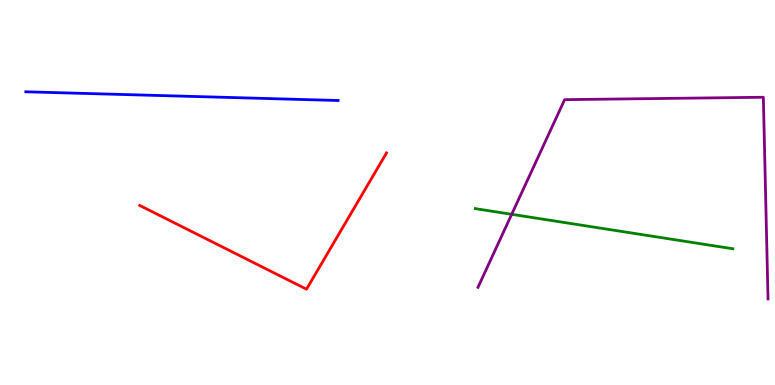[{'lines': ['blue', 'red'], 'intersections': []}, {'lines': ['green', 'red'], 'intersections': []}, {'lines': ['purple', 'red'], 'intersections': []}, {'lines': ['blue', 'green'], 'intersections': []}, {'lines': ['blue', 'purple'], 'intersections': []}, {'lines': ['green', 'purple'], 'intersections': [{'x': 6.6, 'y': 4.43}]}]